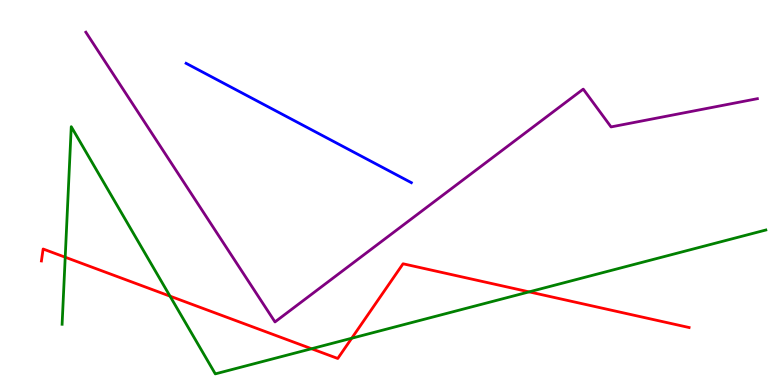[{'lines': ['blue', 'red'], 'intersections': []}, {'lines': ['green', 'red'], 'intersections': [{'x': 0.841, 'y': 3.32}, {'x': 2.19, 'y': 2.31}, {'x': 4.02, 'y': 0.942}, {'x': 4.54, 'y': 1.21}, {'x': 6.83, 'y': 2.42}]}, {'lines': ['purple', 'red'], 'intersections': []}, {'lines': ['blue', 'green'], 'intersections': []}, {'lines': ['blue', 'purple'], 'intersections': []}, {'lines': ['green', 'purple'], 'intersections': []}]